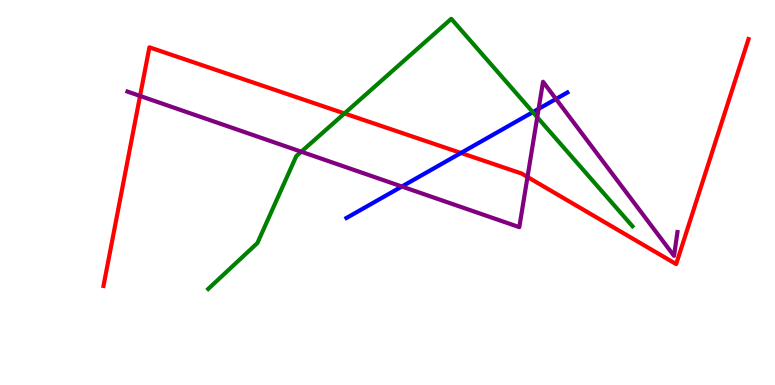[{'lines': ['blue', 'red'], 'intersections': [{'x': 5.95, 'y': 6.03}]}, {'lines': ['green', 'red'], 'intersections': [{'x': 4.44, 'y': 7.05}]}, {'lines': ['purple', 'red'], 'intersections': [{'x': 1.81, 'y': 7.51}, {'x': 6.81, 'y': 5.4}]}, {'lines': ['blue', 'green'], 'intersections': [{'x': 6.87, 'y': 7.09}]}, {'lines': ['blue', 'purple'], 'intersections': [{'x': 5.19, 'y': 5.16}, {'x': 6.95, 'y': 7.17}, {'x': 7.17, 'y': 7.43}]}, {'lines': ['green', 'purple'], 'intersections': [{'x': 3.89, 'y': 6.06}, {'x': 6.93, 'y': 6.96}]}]